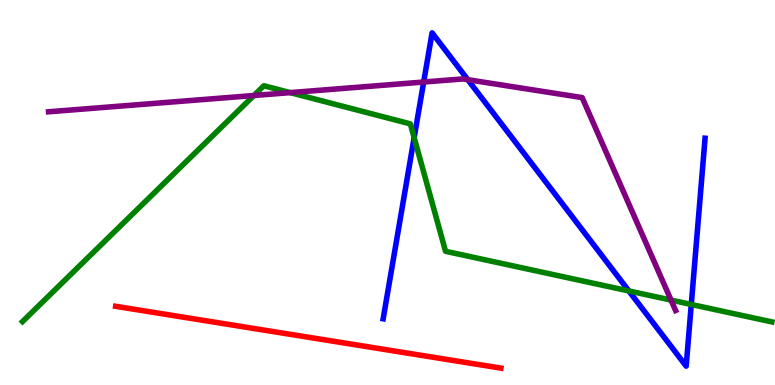[{'lines': ['blue', 'red'], 'intersections': []}, {'lines': ['green', 'red'], 'intersections': []}, {'lines': ['purple', 'red'], 'intersections': []}, {'lines': ['blue', 'green'], 'intersections': [{'x': 5.34, 'y': 6.42}, {'x': 8.11, 'y': 2.44}, {'x': 8.92, 'y': 2.09}]}, {'lines': ['blue', 'purple'], 'intersections': [{'x': 5.47, 'y': 7.87}, {'x': 6.04, 'y': 7.93}]}, {'lines': ['green', 'purple'], 'intersections': [{'x': 3.28, 'y': 7.52}, {'x': 3.74, 'y': 7.59}, {'x': 8.66, 'y': 2.21}]}]